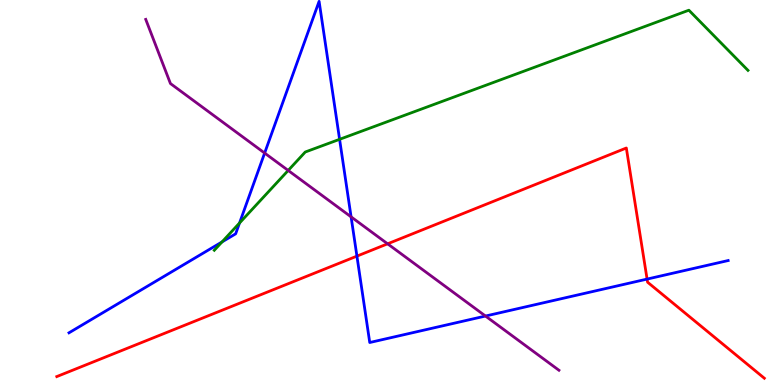[{'lines': ['blue', 'red'], 'intersections': [{'x': 4.61, 'y': 3.35}, {'x': 8.35, 'y': 2.75}]}, {'lines': ['green', 'red'], 'intersections': []}, {'lines': ['purple', 'red'], 'intersections': [{'x': 5.0, 'y': 3.67}]}, {'lines': ['blue', 'green'], 'intersections': [{'x': 2.86, 'y': 3.72}, {'x': 3.09, 'y': 4.21}, {'x': 4.38, 'y': 6.38}]}, {'lines': ['blue', 'purple'], 'intersections': [{'x': 3.41, 'y': 6.02}, {'x': 4.53, 'y': 4.37}, {'x': 6.26, 'y': 1.79}]}, {'lines': ['green', 'purple'], 'intersections': [{'x': 3.72, 'y': 5.57}]}]